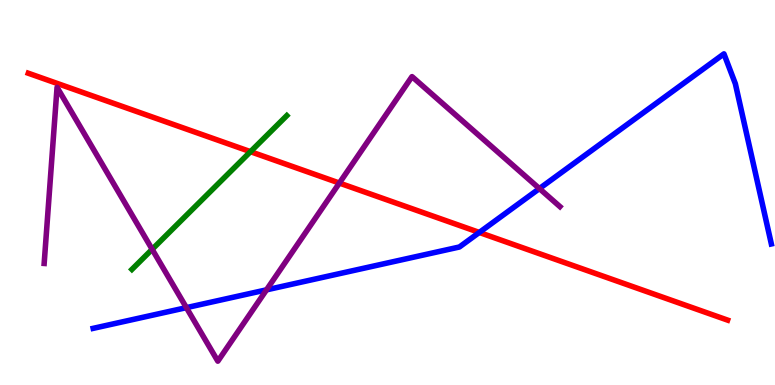[{'lines': ['blue', 'red'], 'intersections': [{'x': 6.18, 'y': 3.96}]}, {'lines': ['green', 'red'], 'intersections': [{'x': 3.23, 'y': 6.06}]}, {'lines': ['purple', 'red'], 'intersections': [{'x': 4.38, 'y': 5.25}]}, {'lines': ['blue', 'green'], 'intersections': []}, {'lines': ['blue', 'purple'], 'intersections': [{'x': 2.41, 'y': 2.01}, {'x': 3.44, 'y': 2.47}, {'x': 6.96, 'y': 5.1}]}, {'lines': ['green', 'purple'], 'intersections': [{'x': 1.96, 'y': 3.52}]}]